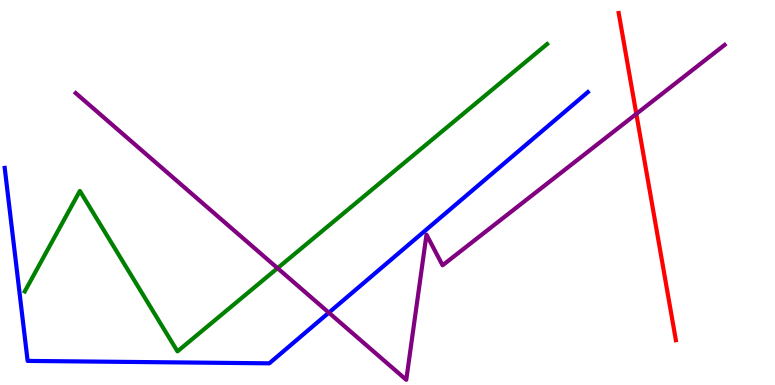[{'lines': ['blue', 'red'], 'intersections': []}, {'lines': ['green', 'red'], 'intersections': []}, {'lines': ['purple', 'red'], 'intersections': [{'x': 8.21, 'y': 7.04}]}, {'lines': ['blue', 'green'], 'intersections': []}, {'lines': ['blue', 'purple'], 'intersections': [{'x': 4.24, 'y': 1.88}]}, {'lines': ['green', 'purple'], 'intersections': [{'x': 3.58, 'y': 3.03}]}]